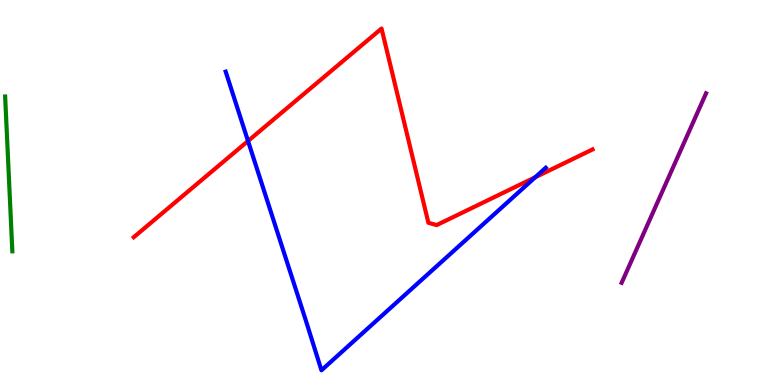[{'lines': ['blue', 'red'], 'intersections': [{'x': 3.2, 'y': 6.34}, {'x': 6.91, 'y': 5.4}]}, {'lines': ['green', 'red'], 'intersections': []}, {'lines': ['purple', 'red'], 'intersections': []}, {'lines': ['blue', 'green'], 'intersections': []}, {'lines': ['blue', 'purple'], 'intersections': []}, {'lines': ['green', 'purple'], 'intersections': []}]